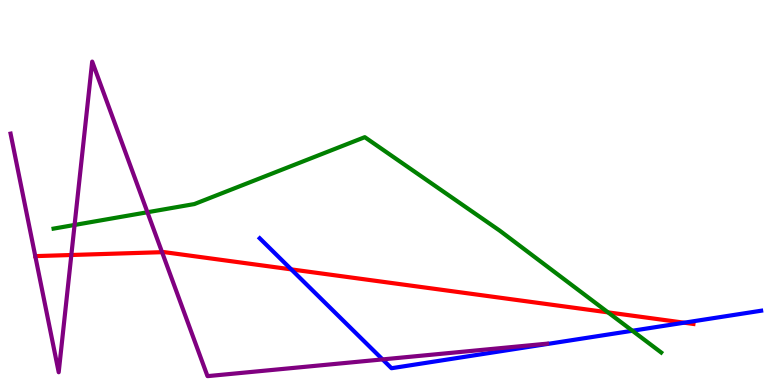[{'lines': ['blue', 'red'], 'intersections': [{'x': 3.76, 'y': 3.0}, {'x': 8.83, 'y': 1.62}]}, {'lines': ['green', 'red'], 'intersections': [{'x': 7.85, 'y': 1.89}]}, {'lines': ['purple', 'red'], 'intersections': [{'x': 0.92, 'y': 3.38}, {'x': 2.09, 'y': 3.45}]}, {'lines': ['blue', 'green'], 'intersections': [{'x': 8.16, 'y': 1.41}]}, {'lines': ['blue', 'purple'], 'intersections': [{'x': 4.94, 'y': 0.665}]}, {'lines': ['green', 'purple'], 'intersections': [{'x': 0.962, 'y': 4.16}, {'x': 1.9, 'y': 4.49}]}]